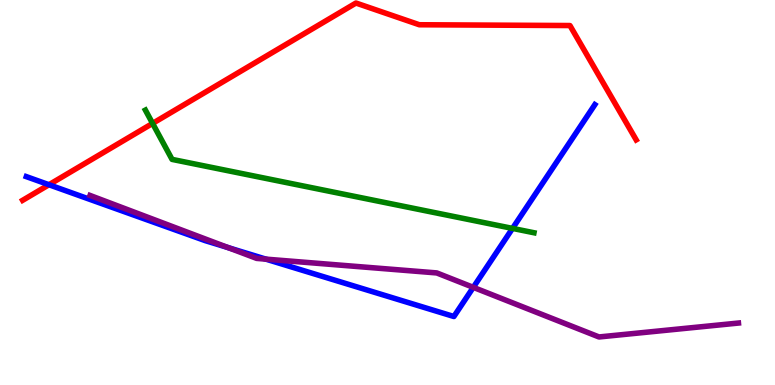[{'lines': ['blue', 'red'], 'intersections': [{'x': 0.632, 'y': 5.2}]}, {'lines': ['green', 'red'], 'intersections': [{'x': 1.97, 'y': 6.79}]}, {'lines': ['purple', 'red'], 'intersections': []}, {'lines': ['blue', 'green'], 'intersections': [{'x': 6.61, 'y': 4.07}]}, {'lines': ['blue', 'purple'], 'intersections': [{'x': 2.94, 'y': 3.57}, {'x': 3.43, 'y': 3.27}, {'x': 6.11, 'y': 2.54}]}, {'lines': ['green', 'purple'], 'intersections': []}]